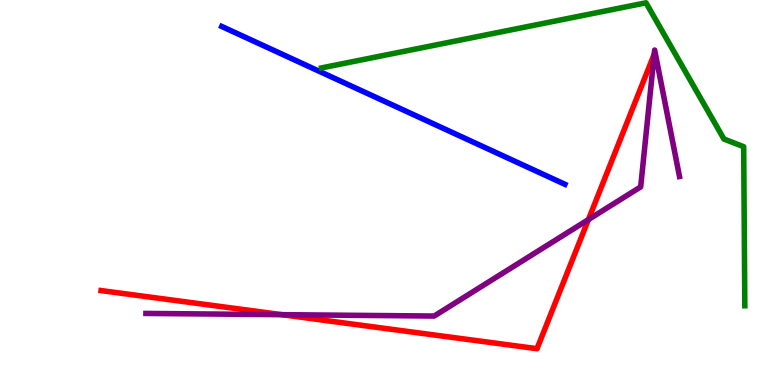[{'lines': ['blue', 'red'], 'intersections': []}, {'lines': ['green', 'red'], 'intersections': []}, {'lines': ['purple', 'red'], 'intersections': [{'x': 3.64, 'y': 1.83}, {'x': 7.59, 'y': 4.3}]}, {'lines': ['blue', 'green'], 'intersections': []}, {'lines': ['blue', 'purple'], 'intersections': []}, {'lines': ['green', 'purple'], 'intersections': []}]